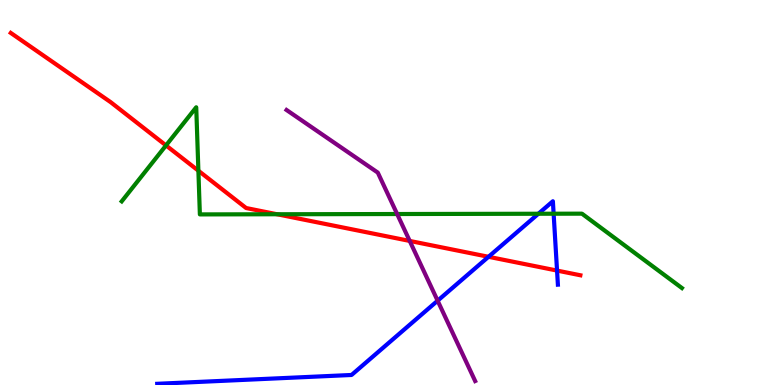[{'lines': ['blue', 'red'], 'intersections': [{'x': 6.3, 'y': 3.33}, {'x': 7.19, 'y': 2.97}]}, {'lines': ['green', 'red'], 'intersections': [{'x': 2.14, 'y': 6.22}, {'x': 2.56, 'y': 5.57}, {'x': 3.58, 'y': 4.43}]}, {'lines': ['purple', 'red'], 'intersections': [{'x': 5.29, 'y': 3.74}]}, {'lines': ['blue', 'green'], 'intersections': [{'x': 6.95, 'y': 4.45}, {'x': 7.14, 'y': 4.45}]}, {'lines': ['blue', 'purple'], 'intersections': [{'x': 5.65, 'y': 2.19}]}, {'lines': ['green', 'purple'], 'intersections': [{'x': 5.12, 'y': 4.44}]}]